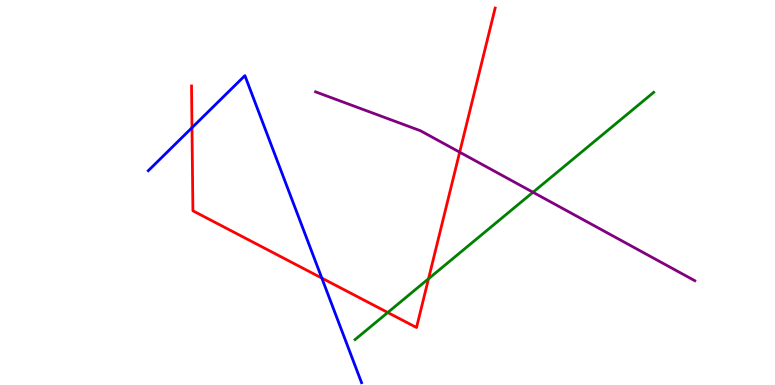[{'lines': ['blue', 'red'], 'intersections': [{'x': 2.48, 'y': 6.68}, {'x': 4.15, 'y': 2.78}]}, {'lines': ['green', 'red'], 'intersections': [{'x': 5.0, 'y': 1.88}, {'x': 5.53, 'y': 2.76}]}, {'lines': ['purple', 'red'], 'intersections': [{'x': 5.93, 'y': 6.05}]}, {'lines': ['blue', 'green'], 'intersections': []}, {'lines': ['blue', 'purple'], 'intersections': []}, {'lines': ['green', 'purple'], 'intersections': [{'x': 6.88, 'y': 5.01}]}]